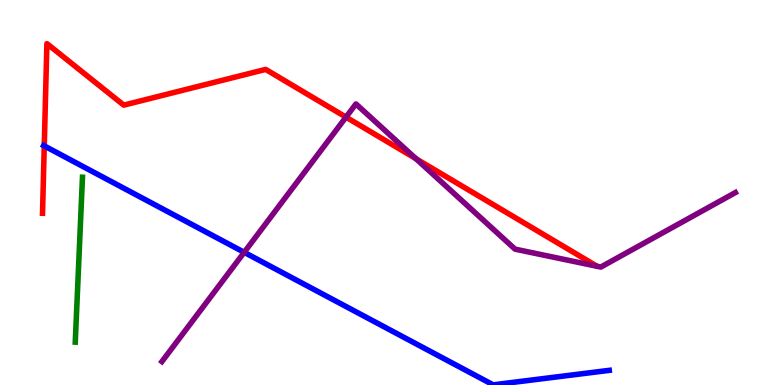[{'lines': ['blue', 'red'], 'intersections': [{'x': 0.571, 'y': 6.21}]}, {'lines': ['green', 'red'], 'intersections': []}, {'lines': ['purple', 'red'], 'intersections': [{'x': 4.46, 'y': 6.96}, {'x': 5.37, 'y': 5.88}]}, {'lines': ['blue', 'green'], 'intersections': []}, {'lines': ['blue', 'purple'], 'intersections': [{'x': 3.15, 'y': 3.45}]}, {'lines': ['green', 'purple'], 'intersections': []}]